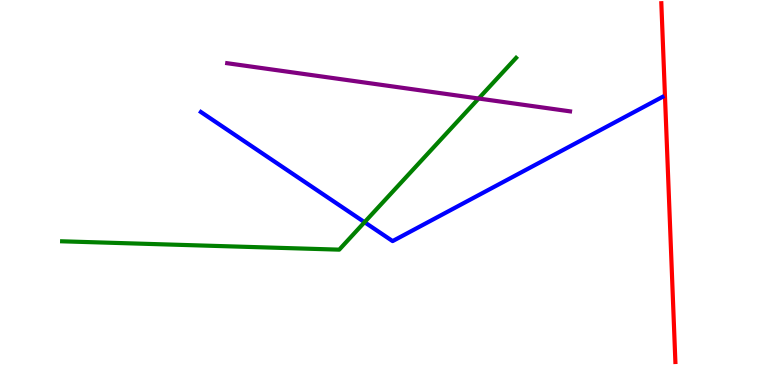[{'lines': ['blue', 'red'], 'intersections': []}, {'lines': ['green', 'red'], 'intersections': []}, {'lines': ['purple', 'red'], 'intersections': []}, {'lines': ['blue', 'green'], 'intersections': [{'x': 4.7, 'y': 4.23}]}, {'lines': ['blue', 'purple'], 'intersections': []}, {'lines': ['green', 'purple'], 'intersections': [{'x': 6.18, 'y': 7.44}]}]